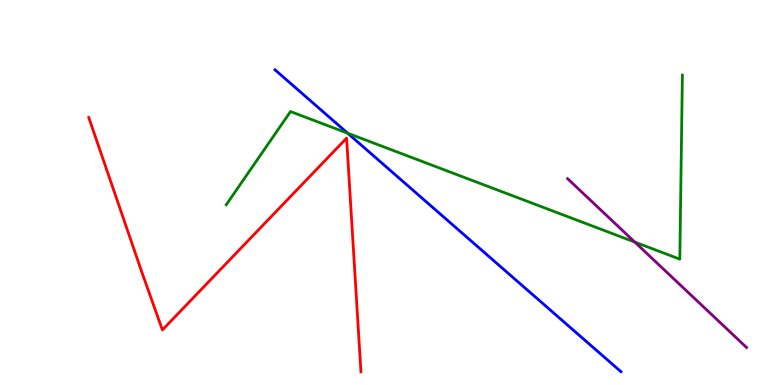[{'lines': ['blue', 'red'], 'intersections': []}, {'lines': ['green', 'red'], 'intersections': []}, {'lines': ['purple', 'red'], 'intersections': []}, {'lines': ['blue', 'green'], 'intersections': [{'x': 4.49, 'y': 6.54}]}, {'lines': ['blue', 'purple'], 'intersections': []}, {'lines': ['green', 'purple'], 'intersections': [{'x': 8.19, 'y': 3.71}]}]